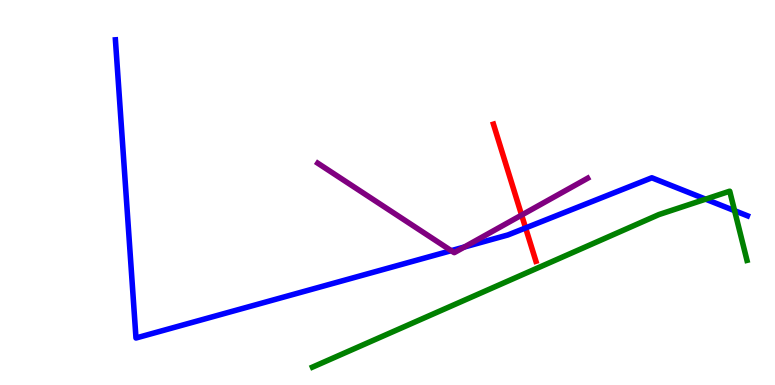[{'lines': ['blue', 'red'], 'intersections': [{'x': 6.78, 'y': 4.08}]}, {'lines': ['green', 'red'], 'intersections': []}, {'lines': ['purple', 'red'], 'intersections': [{'x': 6.73, 'y': 4.41}]}, {'lines': ['blue', 'green'], 'intersections': [{'x': 9.1, 'y': 4.83}, {'x': 9.48, 'y': 4.53}]}, {'lines': ['blue', 'purple'], 'intersections': [{'x': 5.82, 'y': 3.49}, {'x': 5.99, 'y': 3.58}]}, {'lines': ['green', 'purple'], 'intersections': []}]